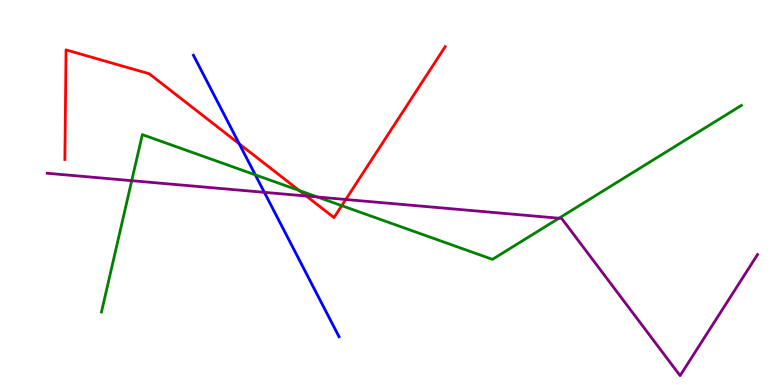[{'lines': ['blue', 'red'], 'intersections': [{'x': 3.09, 'y': 6.26}]}, {'lines': ['green', 'red'], 'intersections': [{'x': 3.86, 'y': 5.05}, {'x': 4.41, 'y': 4.66}]}, {'lines': ['purple', 'red'], 'intersections': [{'x': 3.95, 'y': 4.91}, {'x': 4.46, 'y': 4.82}]}, {'lines': ['blue', 'green'], 'intersections': [{'x': 3.29, 'y': 5.46}]}, {'lines': ['blue', 'purple'], 'intersections': [{'x': 3.41, 'y': 5.0}]}, {'lines': ['green', 'purple'], 'intersections': [{'x': 1.7, 'y': 5.31}, {'x': 4.1, 'y': 4.88}, {'x': 7.21, 'y': 4.33}]}]